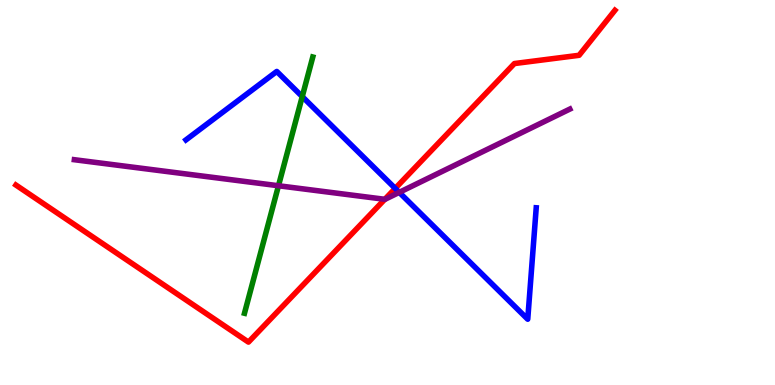[{'lines': ['blue', 'red'], 'intersections': [{'x': 5.1, 'y': 5.11}]}, {'lines': ['green', 'red'], 'intersections': []}, {'lines': ['purple', 'red'], 'intersections': [{'x': 4.97, 'y': 4.82}]}, {'lines': ['blue', 'green'], 'intersections': [{'x': 3.9, 'y': 7.49}]}, {'lines': ['blue', 'purple'], 'intersections': [{'x': 5.15, 'y': 5.0}]}, {'lines': ['green', 'purple'], 'intersections': [{'x': 3.59, 'y': 5.18}]}]